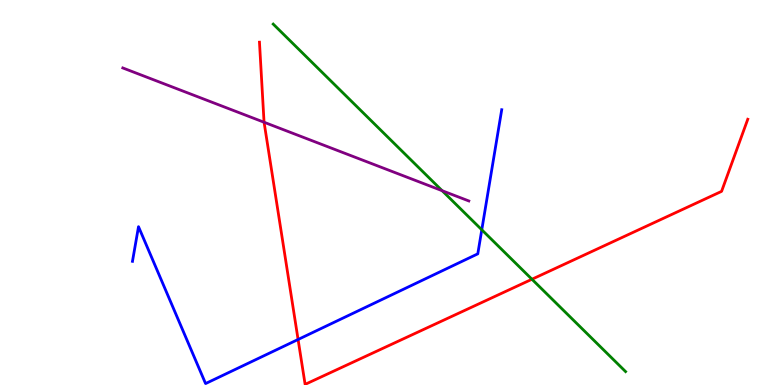[{'lines': ['blue', 'red'], 'intersections': [{'x': 3.85, 'y': 1.18}]}, {'lines': ['green', 'red'], 'intersections': [{'x': 6.86, 'y': 2.75}]}, {'lines': ['purple', 'red'], 'intersections': [{'x': 3.41, 'y': 6.82}]}, {'lines': ['blue', 'green'], 'intersections': [{'x': 6.22, 'y': 4.03}]}, {'lines': ['blue', 'purple'], 'intersections': []}, {'lines': ['green', 'purple'], 'intersections': [{'x': 5.71, 'y': 5.05}]}]